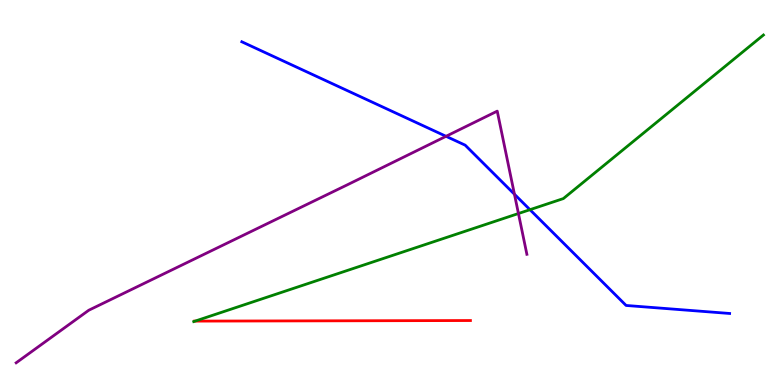[{'lines': ['blue', 'red'], 'intersections': []}, {'lines': ['green', 'red'], 'intersections': [{'x': 2.52, 'y': 1.66}]}, {'lines': ['purple', 'red'], 'intersections': []}, {'lines': ['blue', 'green'], 'intersections': [{'x': 6.84, 'y': 4.55}]}, {'lines': ['blue', 'purple'], 'intersections': [{'x': 5.76, 'y': 6.46}, {'x': 6.64, 'y': 4.95}]}, {'lines': ['green', 'purple'], 'intersections': [{'x': 6.69, 'y': 4.45}]}]